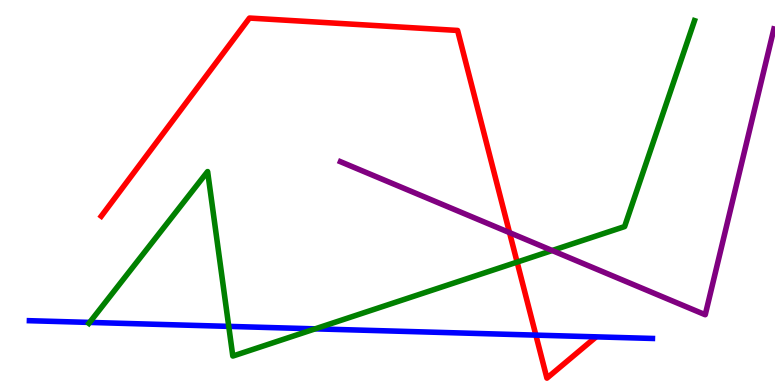[{'lines': ['blue', 'red'], 'intersections': [{'x': 6.91, 'y': 1.3}]}, {'lines': ['green', 'red'], 'intersections': [{'x': 6.67, 'y': 3.19}]}, {'lines': ['purple', 'red'], 'intersections': [{'x': 6.57, 'y': 3.96}]}, {'lines': ['blue', 'green'], 'intersections': [{'x': 1.16, 'y': 1.63}, {'x': 2.95, 'y': 1.52}, {'x': 4.07, 'y': 1.46}]}, {'lines': ['blue', 'purple'], 'intersections': []}, {'lines': ['green', 'purple'], 'intersections': [{'x': 7.12, 'y': 3.49}]}]